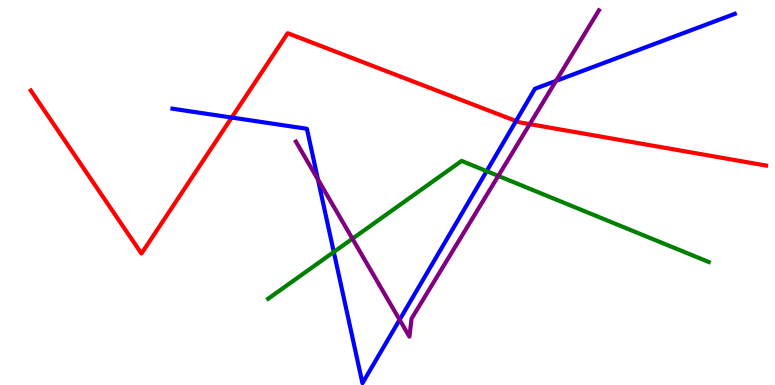[{'lines': ['blue', 'red'], 'intersections': [{'x': 2.99, 'y': 6.95}, {'x': 6.66, 'y': 6.86}]}, {'lines': ['green', 'red'], 'intersections': []}, {'lines': ['purple', 'red'], 'intersections': [{'x': 6.84, 'y': 6.78}]}, {'lines': ['blue', 'green'], 'intersections': [{'x': 4.31, 'y': 3.46}, {'x': 6.28, 'y': 5.55}]}, {'lines': ['blue', 'purple'], 'intersections': [{'x': 4.1, 'y': 5.34}, {'x': 5.16, 'y': 1.69}, {'x': 7.17, 'y': 7.9}]}, {'lines': ['green', 'purple'], 'intersections': [{'x': 4.55, 'y': 3.8}, {'x': 6.43, 'y': 5.43}]}]